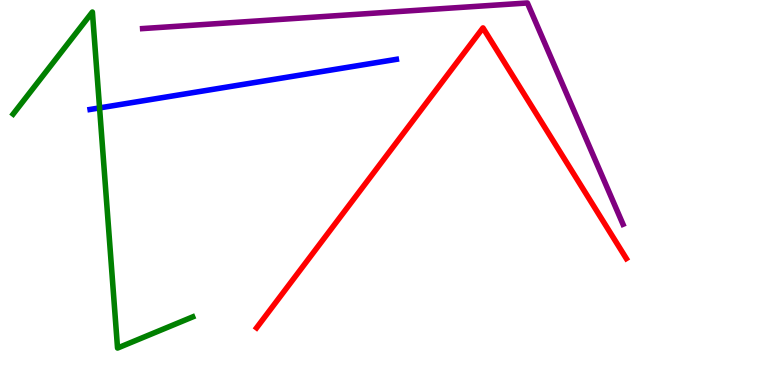[{'lines': ['blue', 'red'], 'intersections': []}, {'lines': ['green', 'red'], 'intersections': []}, {'lines': ['purple', 'red'], 'intersections': []}, {'lines': ['blue', 'green'], 'intersections': [{'x': 1.28, 'y': 7.2}]}, {'lines': ['blue', 'purple'], 'intersections': []}, {'lines': ['green', 'purple'], 'intersections': []}]